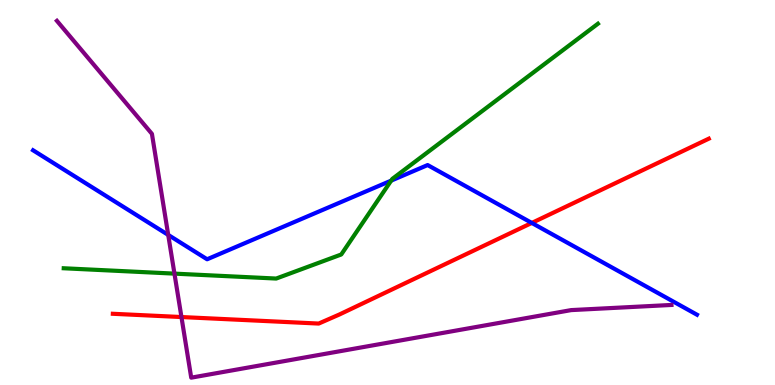[{'lines': ['blue', 'red'], 'intersections': [{'x': 6.86, 'y': 4.21}]}, {'lines': ['green', 'red'], 'intersections': []}, {'lines': ['purple', 'red'], 'intersections': [{'x': 2.34, 'y': 1.77}]}, {'lines': ['blue', 'green'], 'intersections': [{'x': 5.05, 'y': 5.31}]}, {'lines': ['blue', 'purple'], 'intersections': [{'x': 2.17, 'y': 3.9}]}, {'lines': ['green', 'purple'], 'intersections': [{'x': 2.25, 'y': 2.89}]}]